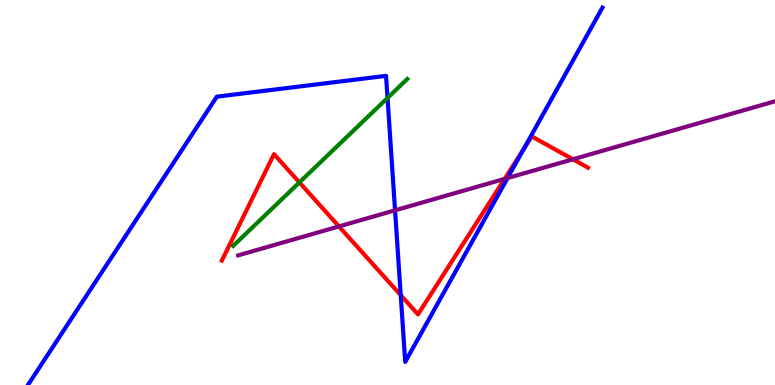[{'lines': ['blue', 'red'], 'intersections': [{'x': 5.17, 'y': 2.33}, {'x': 6.76, 'y': 6.12}]}, {'lines': ['green', 'red'], 'intersections': [{'x': 3.86, 'y': 5.26}]}, {'lines': ['purple', 'red'], 'intersections': [{'x': 4.37, 'y': 4.12}, {'x': 6.51, 'y': 5.35}, {'x': 7.39, 'y': 5.86}]}, {'lines': ['blue', 'green'], 'intersections': [{'x': 5.0, 'y': 7.46}]}, {'lines': ['blue', 'purple'], 'intersections': [{'x': 5.1, 'y': 4.54}, {'x': 6.55, 'y': 5.38}]}, {'lines': ['green', 'purple'], 'intersections': []}]